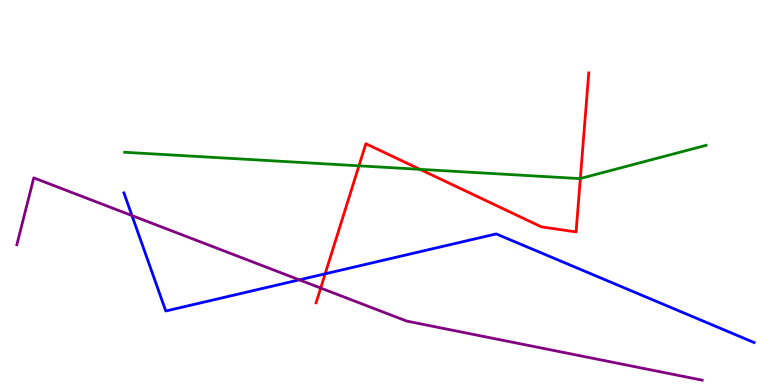[{'lines': ['blue', 'red'], 'intersections': [{'x': 4.2, 'y': 2.89}]}, {'lines': ['green', 'red'], 'intersections': [{'x': 4.63, 'y': 5.69}, {'x': 5.42, 'y': 5.6}, {'x': 7.49, 'y': 5.36}]}, {'lines': ['purple', 'red'], 'intersections': [{'x': 4.14, 'y': 2.52}]}, {'lines': ['blue', 'green'], 'intersections': []}, {'lines': ['blue', 'purple'], 'intersections': [{'x': 1.7, 'y': 4.4}, {'x': 3.86, 'y': 2.73}]}, {'lines': ['green', 'purple'], 'intersections': []}]